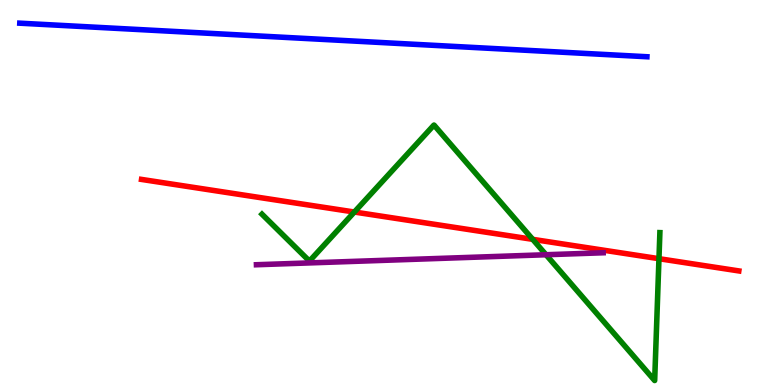[{'lines': ['blue', 'red'], 'intersections': []}, {'lines': ['green', 'red'], 'intersections': [{'x': 4.57, 'y': 4.49}, {'x': 6.87, 'y': 3.78}, {'x': 8.5, 'y': 3.28}]}, {'lines': ['purple', 'red'], 'intersections': []}, {'lines': ['blue', 'green'], 'intersections': []}, {'lines': ['blue', 'purple'], 'intersections': []}, {'lines': ['green', 'purple'], 'intersections': [{'x': 7.05, 'y': 3.38}]}]